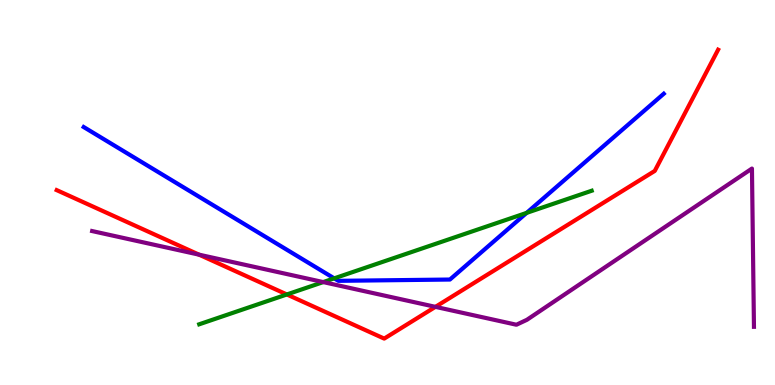[{'lines': ['blue', 'red'], 'intersections': []}, {'lines': ['green', 'red'], 'intersections': [{'x': 3.7, 'y': 2.35}]}, {'lines': ['purple', 'red'], 'intersections': [{'x': 2.57, 'y': 3.39}, {'x': 5.62, 'y': 2.03}]}, {'lines': ['blue', 'green'], 'intersections': [{'x': 4.31, 'y': 2.77}, {'x': 6.8, 'y': 4.47}]}, {'lines': ['blue', 'purple'], 'intersections': []}, {'lines': ['green', 'purple'], 'intersections': [{'x': 4.17, 'y': 2.67}]}]